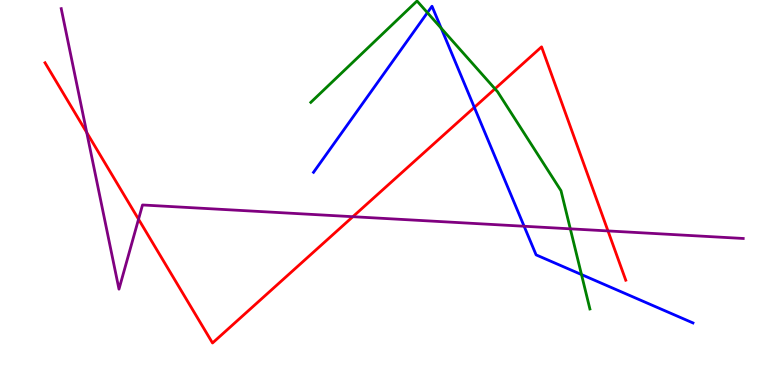[{'lines': ['blue', 'red'], 'intersections': [{'x': 6.12, 'y': 7.21}]}, {'lines': ['green', 'red'], 'intersections': [{'x': 6.39, 'y': 7.69}]}, {'lines': ['purple', 'red'], 'intersections': [{'x': 1.12, 'y': 6.56}, {'x': 1.79, 'y': 4.31}, {'x': 4.55, 'y': 4.37}, {'x': 7.84, 'y': 4.0}]}, {'lines': ['blue', 'green'], 'intersections': [{'x': 5.51, 'y': 9.67}, {'x': 5.69, 'y': 9.27}, {'x': 7.5, 'y': 2.87}]}, {'lines': ['blue', 'purple'], 'intersections': [{'x': 6.76, 'y': 4.12}]}, {'lines': ['green', 'purple'], 'intersections': [{'x': 7.36, 'y': 4.06}]}]